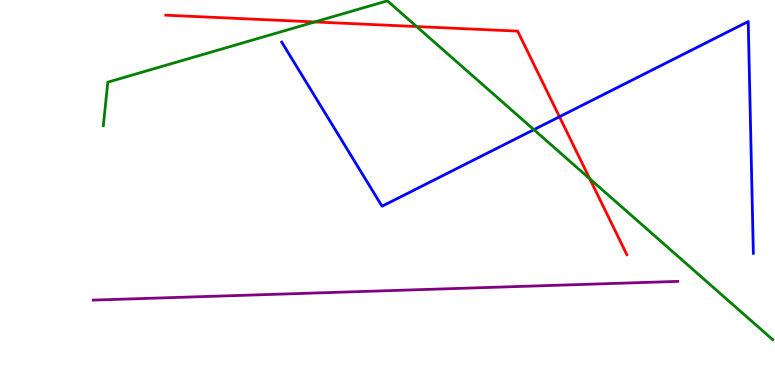[{'lines': ['blue', 'red'], 'intersections': [{'x': 7.22, 'y': 6.97}]}, {'lines': ['green', 'red'], 'intersections': [{'x': 4.06, 'y': 9.43}, {'x': 5.38, 'y': 9.31}, {'x': 7.61, 'y': 5.36}]}, {'lines': ['purple', 'red'], 'intersections': []}, {'lines': ['blue', 'green'], 'intersections': [{'x': 6.89, 'y': 6.63}]}, {'lines': ['blue', 'purple'], 'intersections': []}, {'lines': ['green', 'purple'], 'intersections': []}]